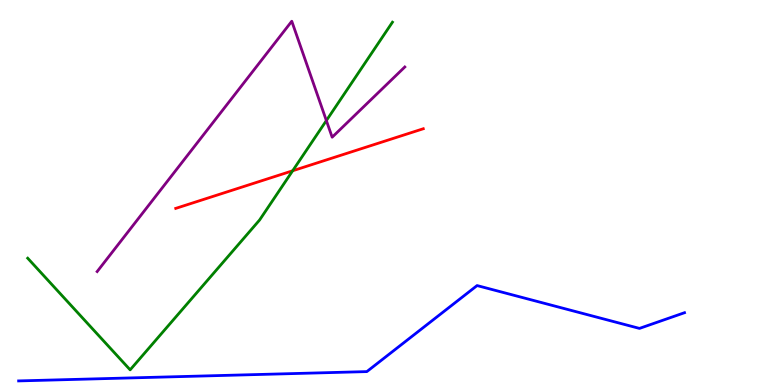[{'lines': ['blue', 'red'], 'intersections': []}, {'lines': ['green', 'red'], 'intersections': [{'x': 3.78, 'y': 5.56}]}, {'lines': ['purple', 'red'], 'intersections': []}, {'lines': ['blue', 'green'], 'intersections': []}, {'lines': ['blue', 'purple'], 'intersections': []}, {'lines': ['green', 'purple'], 'intersections': [{'x': 4.21, 'y': 6.87}]}]